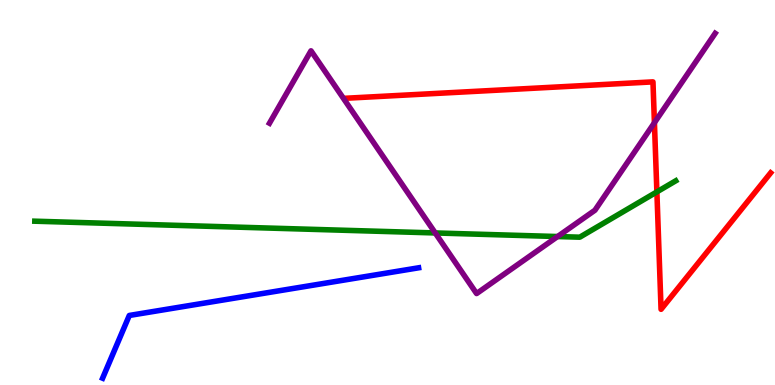[{'lines': ['blue', 'red'], 'intersections': []}, {'lines': ['green', 'red'], 'intersections': [{'x': 8.48, 'y': 5.02}]}, {'lines': ['purple', 'red'], 'intersections': [{'x': 8.44, 'y': 6.81}]}, {'lines': ['blue', 'green'], 'intersections': []}, {'lines': ['blue', 'purple'], 'intersections': []}, {'lines': ['green', 'purple'], 'intersections': [{'x': 5.62, 'y': 3.95}, {'x': 7.19, 'y': 3.86}]}]